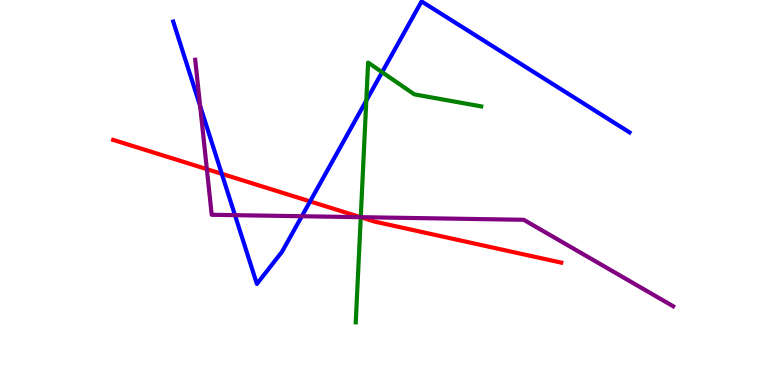[{'lines': ['blue', 'red'], 'intersections': [{'x': 2.86, 'y': 5.49}, {'x': 4.0, 'y': 4.77}]}, {'lines': ['green', 'red'], 'intersections': [{'x': 4.65, 'y': 4.36}]}, {'lines': ['purple', 'red'], 'intersections': [{'x': 2.67, 'y': 5.61}, {'x': 4.65, 'y': 4.36}]}, {'lines': ['blue', 'green'], 'intersections': [{'x': 4.73, 'y': 7.39}, {'x': 4.93, 'y': 8.12}]}, {'lines': ['blue', 'purple'], 'intersections': [{'x': 2.58, 'y': 7.25}, {'x': 3.03, 'y': 4.41}, {'x': 3.89, 'y': 4.38}]}, {'lines': ['green', 'purple'], 'intersections': [{'x': 4.65, 'y': 4.36}]}]